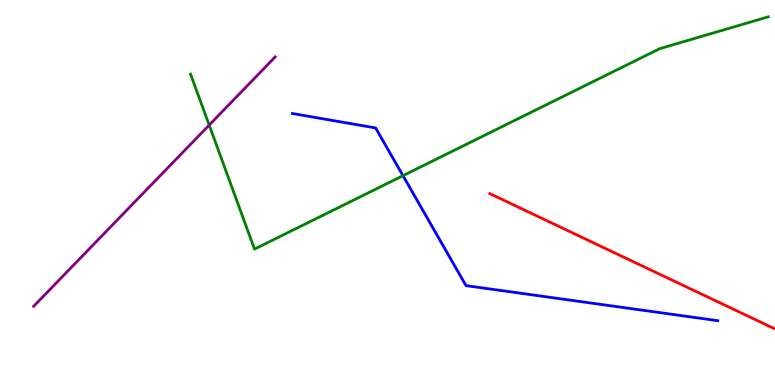[{'lines': ['blue', 'red'], 'intersections': []}, {'lines': ['green', 'red'], 'intersections': []}, {'lines': ['purple', 'red'], 'intersections': []}, {'lines': ['blue', 'green'], 'intersections': [{'x': 5.2, 'y': 5.44}]}, {'lines': ['blue', 'purple'], 'intersections': []}, {'lines': ['green', 'purple'], 'intersections': [{'x': 2.7, 'y': 6.75}]}]